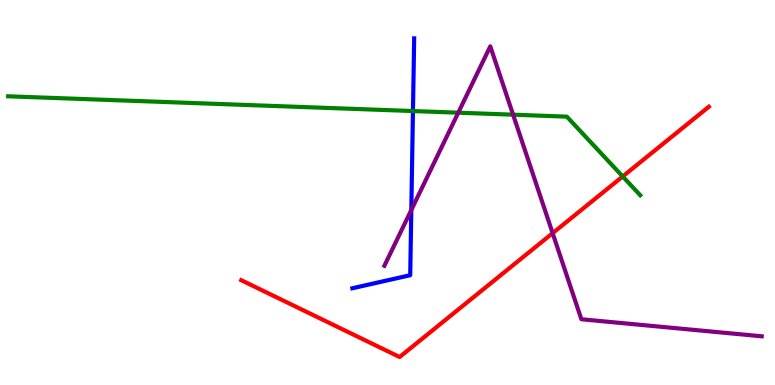[{'lines': ['blue', 'red'], 'intersections': []}, {'lines': ['green', 'red'], 'intersections': [{'x': 8.03, 'y': 5.42}]}, {'lines': ['purple', 'red'], 'intersections': [{'x': 7.13, 'y': 3.94}]}, {'lines': ['blue', 'green'], 'intersections': [{'x': 5.33, 'y': 7.12}]}, {'lines': ['blue', 'purple'], 'intersections': [{'x': 5.31, 'y': 4.55}]}, {'lines': ['green', 'purple'], 'intersections': [{'x': 5.91, 'y': 7.07}, {'x': 6.62, 'y': 7.02}]}]